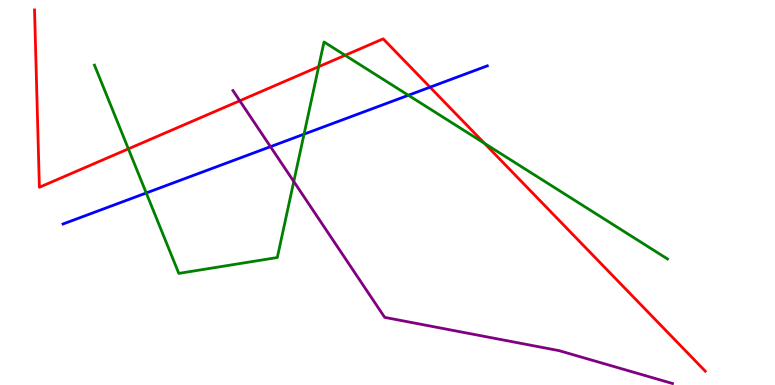[{'lines': ['blue', 'red'], 'intersections': [{'x': 5.55, 'y': 7.74}]}, {'lines': ['green', 'red'], 'intersections': [{'x': 1.66, 'y': 6.13}, {'x': 4.11, 'y': 8.27}, {'x': 4.45, 'y': 8.56}, {'x': 6.25, 'y': 6.28}]}, {'lines': ['purple', 'red'], 'intersections': [{'x': 3.09, 'y': 7.38}]}, {'lines': ['blue', 'green'], 'intersections': [{'x': 1.89, 'y': 4.99}, {'x': 3.92, 'y': 6.52}, {'x': 5.27, 'y': 7.53}]}, {'lines': ['blue', 'purple'], 'intersections': [{'x': 3.49, 'y': 6.19}]}, {'lines': ['green', 'purple'], 'intersections': [{'x': 3.79, 'y': 5.29}]}]